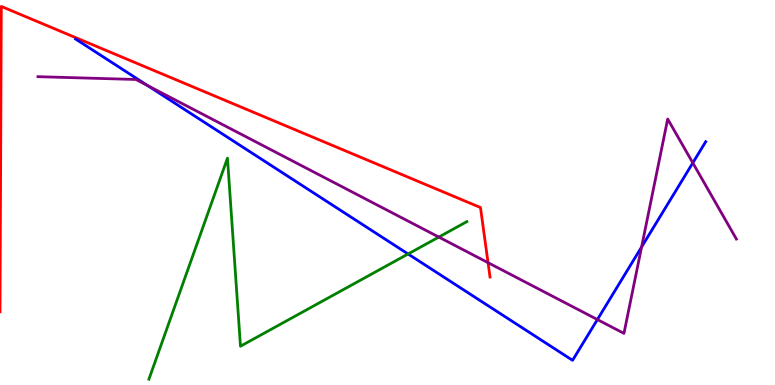[{'lines': ['blue', 'red'], 'intersections': []}, {'lines': ['green', 'red'], 'intersections': []}, {'lines': ['purple', 'red'], 'intersections': [{'x': 6.3, 'y': 3.18}]}, {'lines': ['blue', 'green'], 'intersections': [{'x': 5.27, 'y': 3.4}]}, {'lines': ['blue', 'purple'], 'intersections': [{'x': 1.9, 'y': 7.78}, {'x': 7.71, 'y': 1.7}, {'x': 8.28, 'y': 3.58}, {'x': 8.94, 'y': 5.77}]}, {'lines': ['green', 'purple'], 'intersections': [{'x': 5.66, 'y': 3.84}]}]